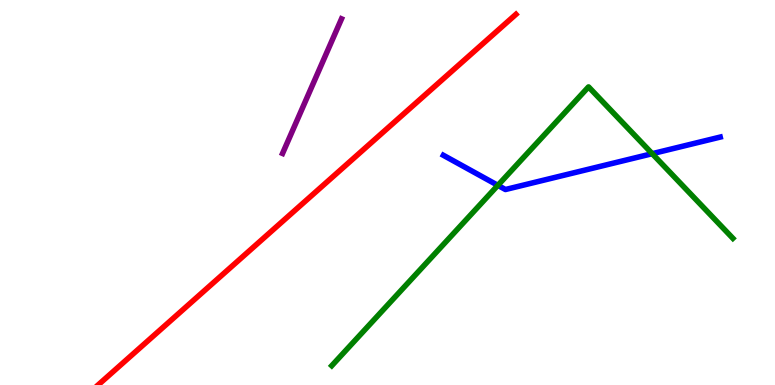[{'lines': ['blue', 'red'], 'intersections': []}, {'lines': ['green', 'red'], 'intersections': []}, {'lines': ['purple', 'red'], 'intersections': []}, {'lines': ['blue', 'green'], 'intersections': [{'x': 6.42, 'y': 5.19}, {'x': 8.42, 'y': 6.01}]}, {'lines': ['blue', 'purple'], 'intersections': []}, {'lines': ['green', 'purple'], 'intersections': []}]